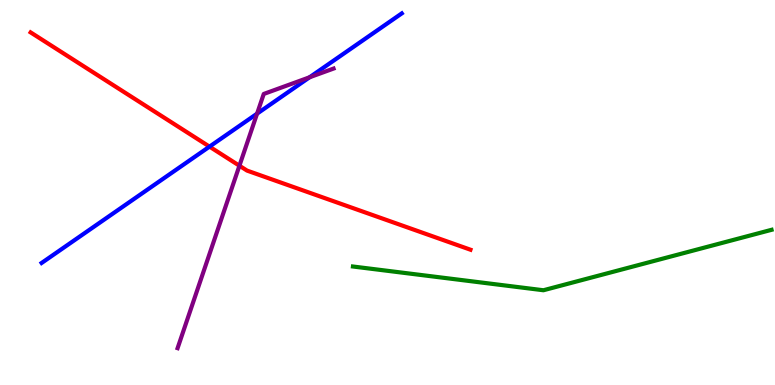[{'lines': ['blue', 'red'], 'intersections': [{'x': 2.7, 'y': 6.19}]}, {'lines': ['green', 'red'], 'intersections': []}, {'lines': ['purple', 'red'], 'intersections': [{'x': 3.09, 'y': 5.7}]}, {'lines': ['blue', 'green'], 'intersections': []}, {'lines': ['blue', 'purple'], 'intersections': [{'x': 3.32, 'y': 7.05}, {'x': 3.99, 'y': 7.99}]}, {'lines': ['green', 'purple'], 'intersections': []}]